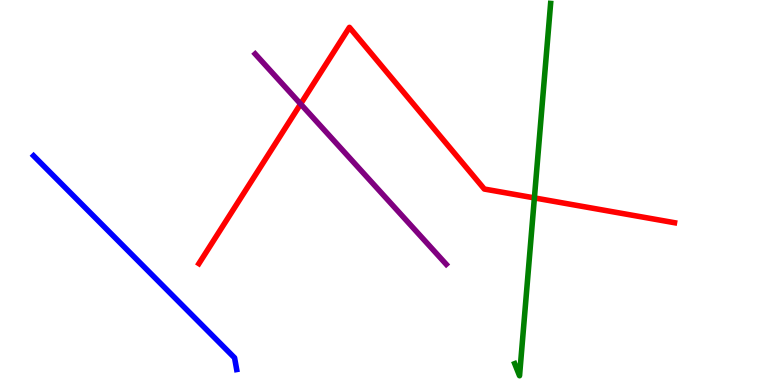[{'lines': ['blue', 'red'], 'intersections': []}, {'lines': ['green', 'red'], 'intersections': [{'x': 6.9, 'y': 4.86}]}, {'lines': ['purple', 'red'], 'intersections': [{'x': 3.88, 'y': 7.3}]}, {'lines': ['blue', 'green'], 'intersections': []}, {'lines': ['blue', 'purple'], 'intersections': []}, {'lines': ['green', 'purple'], 'intersections': []}]